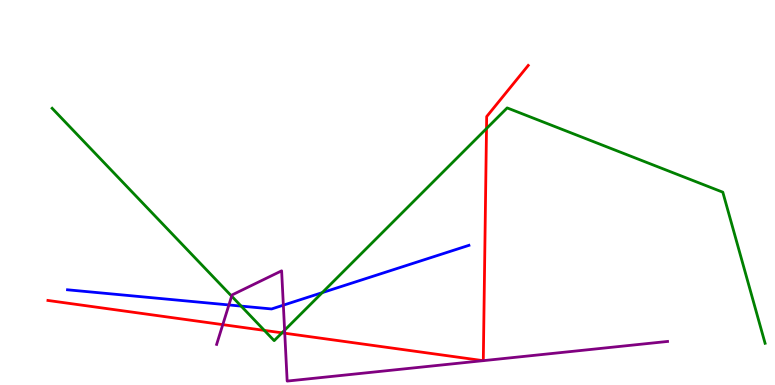[{'lines': ['blue', 'red'], 'intersections': []}, {'lines': ['green', 'red'], 'intersections': [{'x': 3.41, 'y': 1.42}, {'x': 3.64, 'y': 1.35}, {'x': 6.28, 'y': 6.66}]}, {'lines': ['purple', 'red'], 'intersections': [{'x': 2.87, 'y': 1.57}, {'x': 3.67, 'y': 1.35}, {'x': 6.23, 'y': 0.632}, {'x': 6.24, 'y': 0.633}]}, {'lines': ['blue', 'green'], 'intersections': [{'x': 3.11, 'y': 2.05}, {'x': 4.16, 'y': 2.4}]}, {'lines': ['blue', 'purple'], 'intersections': [{'x': 2.95, 'y': 2.08}, {'x': 3.66, 'y': 2.07}]}, {'lines': ['green', 'purple'], 'intersections': [{'x': 2.99, 'y': 2.31}, {'x': 3.67, 'y': 1.42}]}]